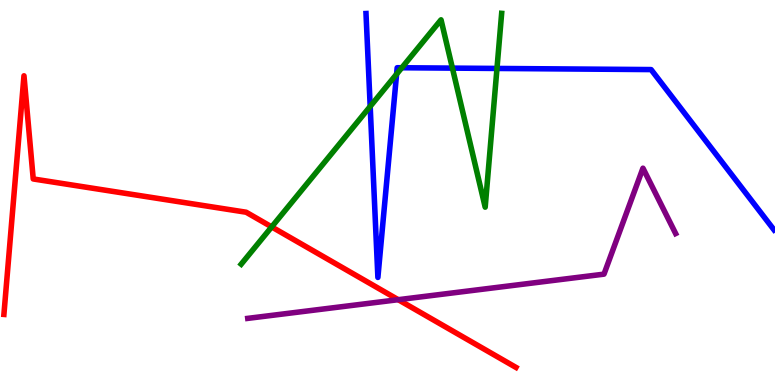[{'lines': ['blue', 'red'], 'intersections': []}, {'lines': ['green', 'red'], 'intersections': [{'x': 3.51, 'y': 4.11}]}, {'lines': ['purple', 'red'], 'intersections': [{'x': 5.14, 'y': 2.22}]}, {'lines': ['blue', 'green'], 'intersections': [{'x': 4.78, 'y': 7.24}, {'x': 5.12, 'y': 8.07}, {'x': 5.18, 'y': 8.24}, {'x': 5.84, 'y': 8.23}, {'x': 6.41, 'y': 8.22}]}, {'lines': ['blue', 'purple'], 'intersections': []}, {'lines': ['green', 'purple'], 'intersections': []}]